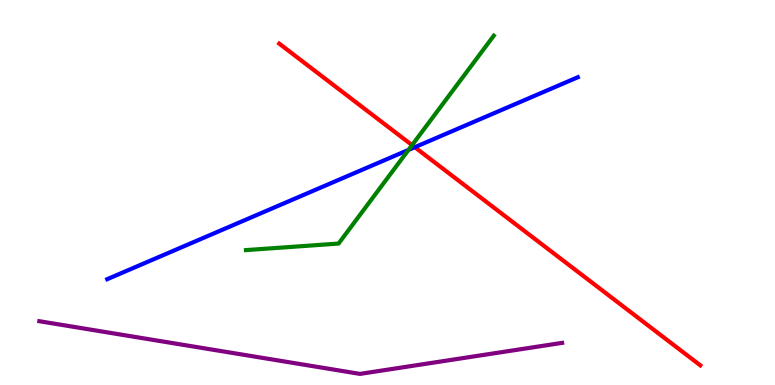[{'lines': ['blue', 'red'], 'intersections': [{'x': 5.35, 'y': 6.18}]}, {'lines': ['green', 'red'], 'intersections': [{'x': 5.32, 'y': 6.23}]}, {'lines': ['purple', 'red'], 'intersections': []}, {'lines': ['blue', 'green'], 'intersections': [{'x': 5.27, 'y': 6.11}]}, {'lines': ['blue', 'purple'], 'intersections': []}, {'lines': ['green', 'purple'], 'intersections': []}]